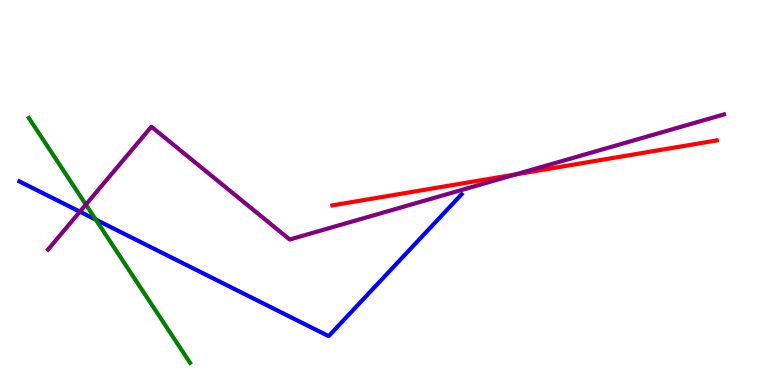[{'lines': ['blue', 'red'], 'intersections': []}, {'lines': ['green', 'red'], 'intersections': []}, {'lines': ['purple', 'red'], 'intersections': [{'x': 6.65, 'y': 5.47}]}, {'lines': ['blue', 'green'], 'intersections': [{'x': 1.24, 'y': 4.3}]}, {'lines': ['blue', 'purple'], 'intersections': [{'x': 1.03, 'y': 4.5}]}, {'lines': ['green', 'purple'], 'intersections': [{'x': 1.11, 'y': 4.69}]}]